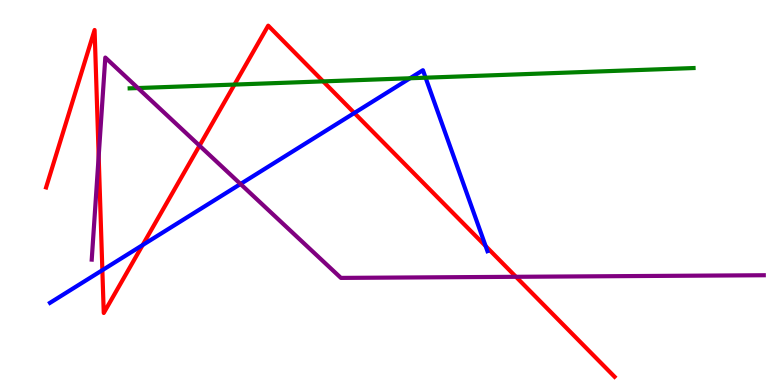[{'lines': ['blue', 'red'], 'intersections': [{'x': 1.32, 'y': 2.98}, {'x': 1.84, 'y': 3.64}, {'x': 4.57, 'y': 7.07}, {'x': 6.27, 'y': 3.61}]}, {'lines': ['green', 'red'], 'intersections': [{'x': 3.03, 'y': 7.8}, {'x': 4.17, 'y': 7.89}]}, {'lines': ['purple', 'red'], 'intersections': [{'x': 1.27, 'y': 5.94}, {'x': 2.57, 'y': 6.22}, {'x': 6.66, 'y': 2.81}]}, {'lines': ['blue', 'green'], 'intersections': [{'x': 5.29, 'y': 7.97}, {'x': 5.49, 'y': 7.98}]}, {'lines': ['blue', 'purple'], 'intersections': [{'x': 3.1, 'y': 5.22}]}, {'lines': ['green', 'purple'], 'intersections': [{'x': 1.78, 'y': 7.71}]}]